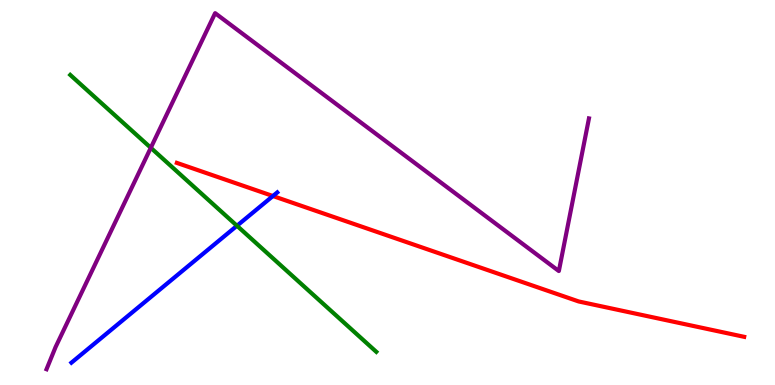[{'lines': ['blue', 'red'], 'intersections': [{'x': 3.52, 'y': 4.91}]}, {'lines': ['green', 'red'], 'intersections': []}, {'lines': ['purple', 'red'], 'intersections': []}, {'lines': ['blue', 'green'], 'intersections': [{'x': 3.06, 'y': 4.14}]}, {'lines': ['blue', 'purple'], 'intersections': []}, {'lines': ['green', 'purple'], 'intersections': [{'x': 1.95, 'y': 6.16}]}]